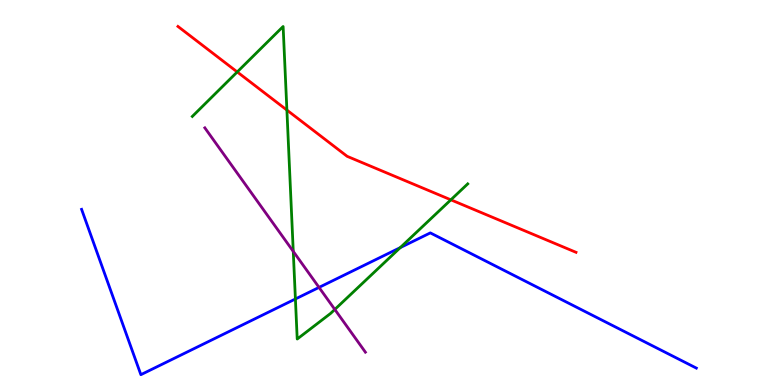[{'lines': ['blue', 'red'], 'intersections': []}, {'lines': ['green', 'red'], 'intersections': [{'x': 3.06, 'y': 8.13}, {'x': 3.7, 'y': 7.14}, {'x': 5.82, 'y': 4.81}]}, {'lines': ['purple', 'red'], 'intersections': []}, {'lines': ['blue', 'green'], 'intersections': [{'x': 3.81, 'y': 2.23}, {'x': 5.16, 'y': 3.57}]}, {'lines': ['blue', 'purple'], 'intersections': [{'x': 4.12, 'y': 2.53}]}, {'lines': ['green', 'purple'], 'intersections': [{'x': 3.78, 'y': 3.47}, {'x': 4.32, 'y': 1.96}]}]